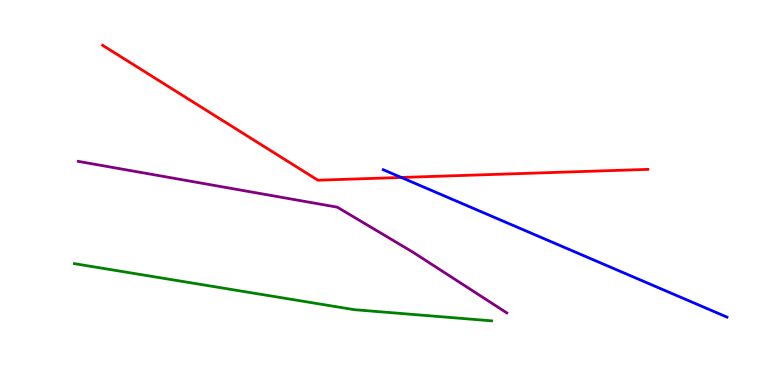[{'lines': ['blue', 'red'], 'intersections': [{'x': 5.18, 'y': 5.39}]}, {'lines': ['green', 'red'], 'intersections': []}, {'lines': ['purple', 'red'], 'intersections': []}, {'lines': ['blue', 'green'], 'intersections': []}, {'lines': ['blue', 'purple'], 'intersections': []}, {'lines': ['green', 'purple'], 'intersections': []}]